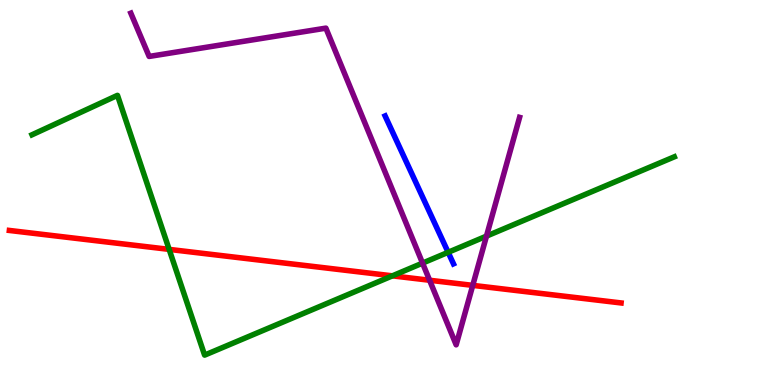[{'lines': ['blue', 'red'], 'intersections': []}, {'lines': ['green', 'red'], 'intersections': [{'x': 2.18, 'y': 3.52}, {'x': 5.06, 'y': 2.84}]}, {'lines': ['purple', 'red'], 'intersections': [{'x': 5.54, 'y': 2.72}, {'x': 6.1, 'y': 2.59}]}, {'lines': ['blue', 'green'], 'intersections': [{'x': 5.78, 'y': 3.45}]}, {'lines': ['blue', 'purple'], 'intersections': []}, {'lines': ['green', 'purple'], 'intersections': [{'x': 5.45, 'y': 3.17}, {'x': 6.28, 'y': 3.87}]}]